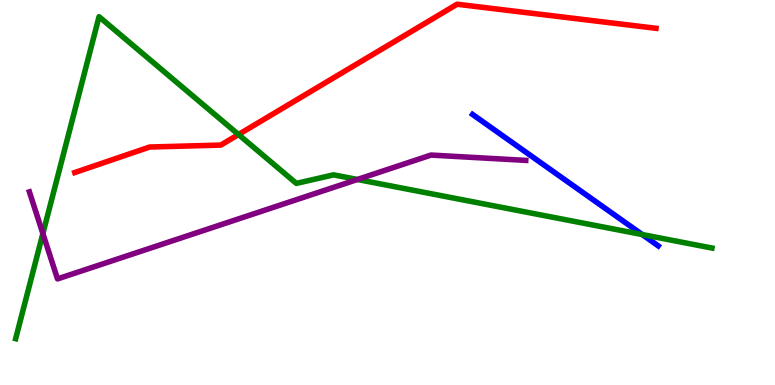[{'lines': ['blue', 'red'], 'intersections': []}, {'lines': ['green', 'red'], 'intersections': [{'x': 3.08, 'y': 6.51}]}, {'lines': ['purple', 'red'], 'intersections': []}, {'lines': ['blue', 'green'], 'intersections': [{'x': 8.29, 'y': 3.91}]}, {'lines': ['blue', 'purple'], 'intersections': []}, {'lines': ['green', 'purple'], 'intersections': [{'x': 0.553, 'y': 3.93}, {'x': 4.61, 'y': 5.34}]}]